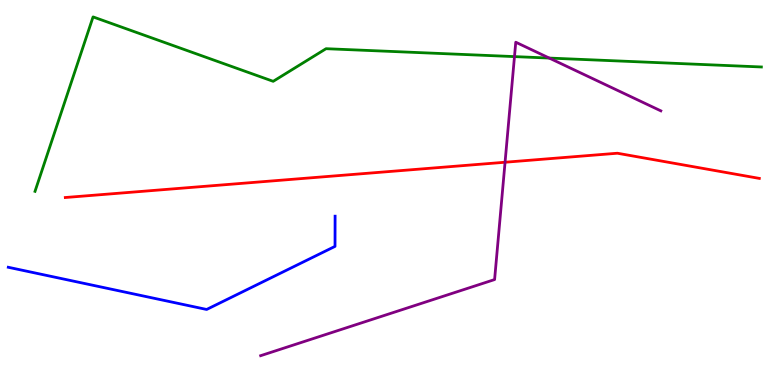[{'lines': ['blue', 'red'], 'intersections': []}, {'lines': ['green', 'red'], 'intersections': []}, {'lines': ['purple', 'red'], 'intersections': [{'x': 6.52, 'y': 5.79}]}, {'lines': ['blue', 'green'], 'intersections': []}, {'lines': ['blue', 'purple'], 'intersections': []}, {'lines': ['green', 'purple'], 'intersections': [{'x': 6.64, 'y': 8.53}, {'x': 7.09, 'y': 8.49}]}]